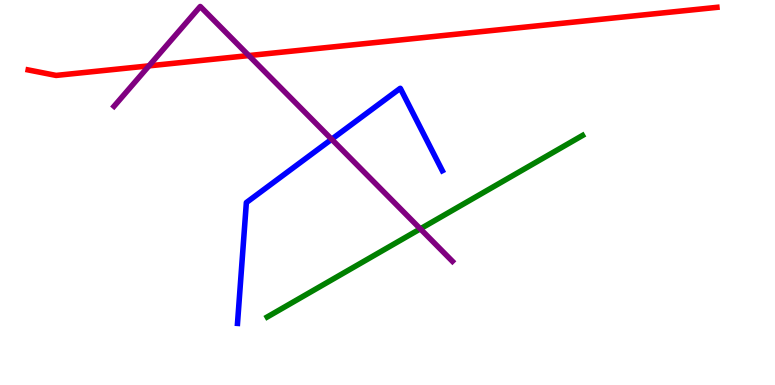[{'lines': ['blue', 'red'], 'intersections': []}, {'lines': ['green', 'red'], 'intersections': []}, {'lines': ['purple', 'red'], 'intersections': [{'x': 1.92, 'y': 8.29}, {'x': 3.21, 'y': 8.56}]}, {'lines': ['blue', 'green'], 'intersections': []}, {'lines': ['blue', 'purple'], 'intersections': [{'x': 4.28, 'y': 6.38}]}, {'lines': ['green', 'purple'], 'intersections': [{'x': 5.42, 'y': 4.06}]}]